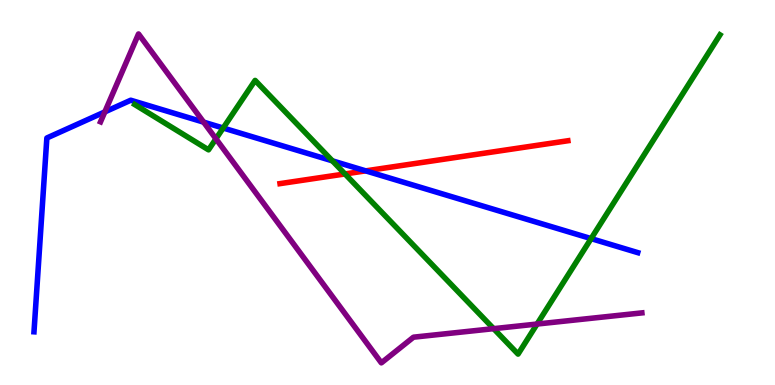[{'lines': ['blue', 'red'], 'intersections': [{'x': 4.72, 'y': 5.56}]}, {'lines': ['green', 'red'], 'intersections': [{'x': 4.45, 'y': 5.48}]}, {'lines': ['purple', 'red'], 'intersections': []}, {'lines': ['blue', 'green'], 'intersections': [{'x': 2.88, 'y': 6.67}, {'x': 4.29, 'y': 5.82}, {'x': 7.63, 'y': 3.8}]}, {'lines': ['blue', 'purple'], 'intersections': [{'x': 1.35, 'y': 7.09}, {'x': 2.63, 'y': 6.83}]}, {'lines': ['green', 'purple'], 'intersections': [{'x': 2.79, 'y': 6.39}, {'x': 6.37, 'y': 1.46}, {'x': 6.93, 'y': 1.58}]}]